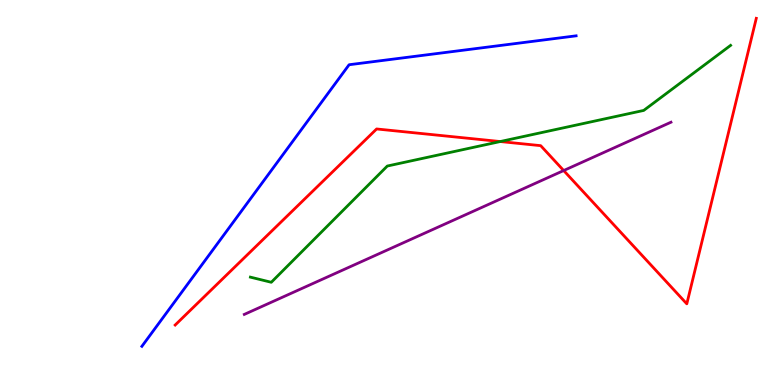[{'lines': ['blue', 'red'], 'intersections': []}, {'lines': ['green', 'red'], 'intersections': [{'x': 6.45, 'y': 6.32}]}, {'lines': ['purple', 'red'], 'intersections': [{'x': 7.27, 'y': 5.57}]}, {'lines': ['blue', 'green'], 'intersections': []}, {'lines': ['blue', 'purple'], 'intersections': []}, {'lines': ['green', 'purple'], 'intersections': []}]